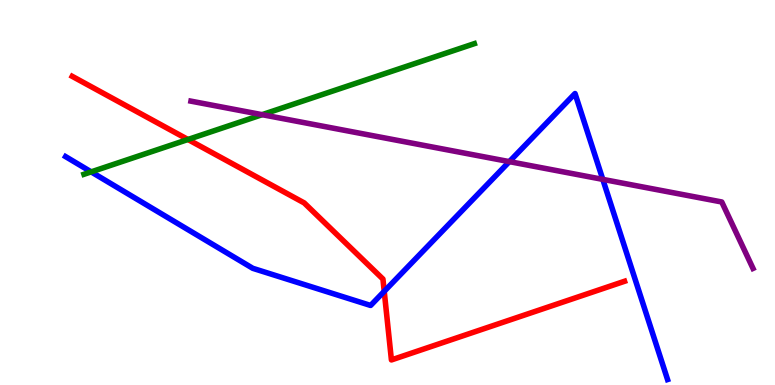[{'lines': ['blue', 'red'], 'intersections': [{'x': 4.96, 'y': 2.43}]}, {'lines': ['green', 'red'], 'intersections': [{'x': 2.43, 'y': 6.38}]}, {'lines': ['purple', 'red'], 'intersections': []}, {'lines': ['blue', 'green'], 'intersections': [{'x': 1.18, 'y': 5.54}]}, {'lines': ['blue', 'purple'], 'intersections': [{'x': 6.57, 'y': 5.8}, {'x': 7.78, 'y': 5.34}]}, {'lines': ['green', 'purple'], 'intersections': [{'x': 3.38, 'y': 7.02}]}]